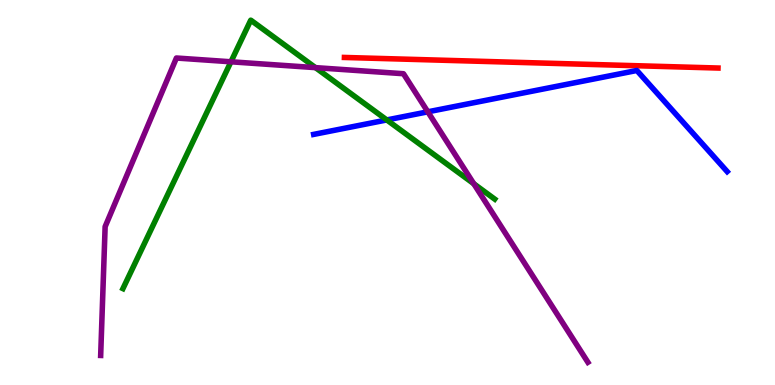[{'lines': ['blue', 'red'], 'intersections': []}, {'lines': ['green', 'red'], 'intersections': []}, {'lines': ['purple', 'red'], 'intersections': []}, {'lines': ['blue', 'green'], 'intersections': [{'x': 4.99, 'y': 6.88}]}, {'lines': ['blue', 'purple'], 'intersections': [{'x': 5.52, 'y': 7.1}]}, {'lines': ['green', 'purple'], 'intersections': [{'x': 2.98, 'y': 8.4}, {'x': 4.07, 'y': 8.24}, {'x': 6.11, 'y': 5.23}]}]